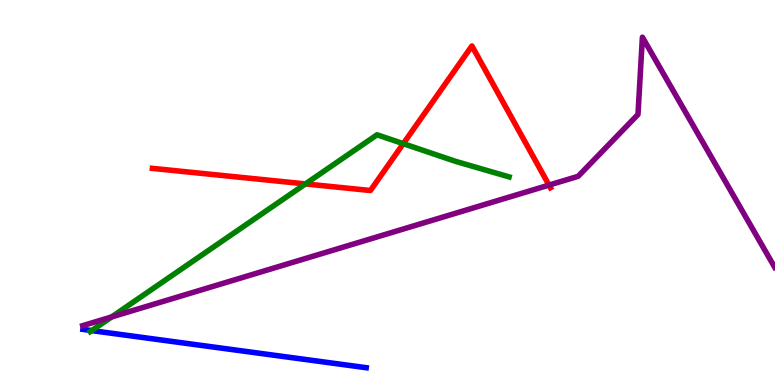[{'lines': ['blue', 'red'], 'intersections': []}, {'lines': ['green', 'red'], 'intersections': [{'x': 3.94, 'y': 5.22}, {'x': 5.2, 'y': 6.27}]}, {'lines': ['purple', 'red'], 'intersections': [{'x': 7.08, 'y': 5.19}]}, {'lines': ['blue', 'green'], 'intersections': [{'x': 1.18, 'y': 1.41}]}, {'lines': ['blue', 'purple'], 'intersections': []}, {'lines': ['green', 'purple'], 'intersections': [{'x': 1.44, 'y': 1.77}]}]